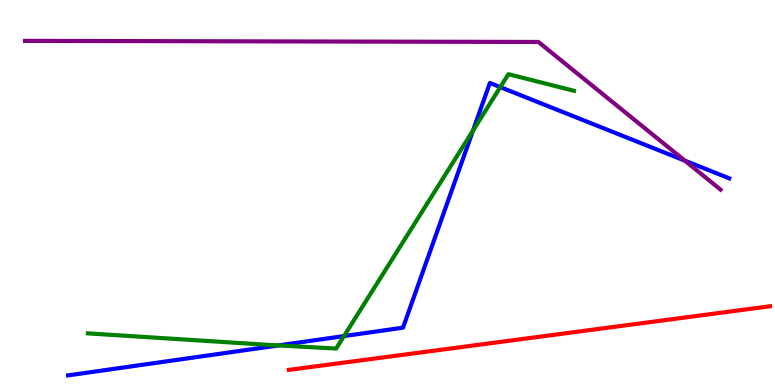[{'lines': ['blue', 'red'], 'intersections': []}, {'lines': ['green', 'red'], 'intersections': []}, {'lines': ['purple', 'red'], 'intersections': []}, {'lines': ['blue', 'green'], 'intersections': [{'x': 3.59, 'y': 1.03}, {'x': 4.44, 'y': 1.27}, {'x': 6.1, 'y': 6.61}, {'x': 6.46, 'y': 7.74}]}, {'lines': ['blue', 'purple'], 'intersections': [{'x': 8.84, 'y': 5.83}]}, {'lines': ['green', 'purple'], 'intersections': []}]